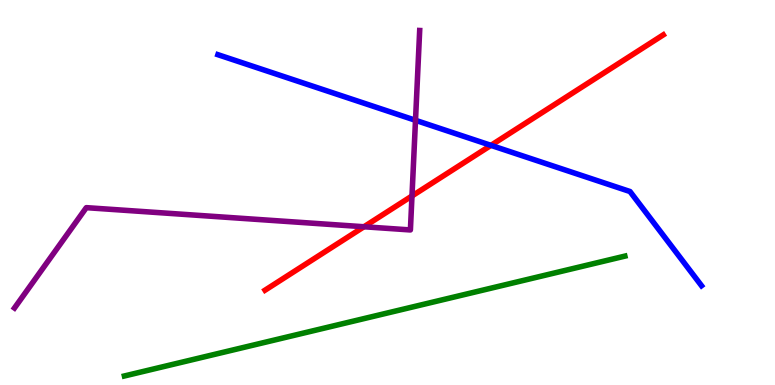[{'lines': ['blue', 'red'], 'intersections': [{'x': 6.33, 'y': 6.22}]}, {'lines': ['green', 'red'], 'intersections': []}, {'lines': ['purple', 'red'], 'intersections': [{'x': 4.7, 'y': 4.11}, {'x': 5.32, 'y': 4.91}]}, {'lines': ['blue', 'green'], 'intersections': []}, {'lines': ['blue', 'purple'], 'intersections': [{'x': 5.36, 'y': 6.88}]}, {'lines': ['green', 'purple'], 'intersections': []}]